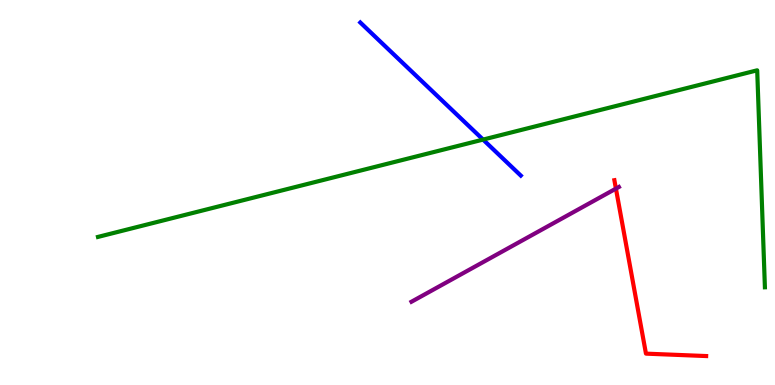[{'lines': ['blue', 'red'], 'intersections': []}, {'lines': ['green', 'red'], 'intersections': []}, {'lines': ['purple', 'red'], 'intersections': [{'x': 7.95, 'y': 5.1}]}, {'lines': ['blue', 'green'], 'intersections': [{'x': 6.23, 'y': 6.37}]}, {'lines': ['blue', 'purple'], 'intersections': []}, {'lines': ['green', 'purple'], 'intersections': []}]